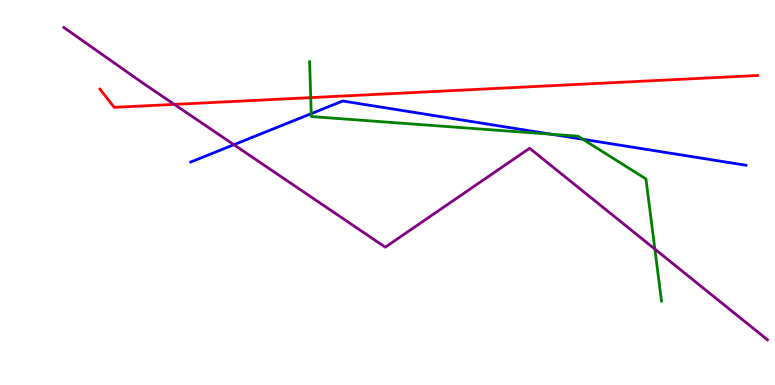[{'lines': ['blue', 'red'], 'intersections': []}, {'lines': ['green', 'red'], 'intersections': [{'x': 4.01, 'y': 7.46}]}, {'lines': ['purple', 'red'], 'intersections': [{'x': 2.25, 'y': 7.29}]}, {'lines': ['blue', 'green'], 'intersections': [{'x': 4.02, 'y': 7.05}, {'x': 7.11, 'y': 6.51}, {'x': 7.52, 'y': 6.38}]}, {'lines': ['blue', 'purple'], 'intersections': [{'x': 3.02, 'y': 6.24}]}, {'lines': ['green', 'purple'], 'intersections': [{'x': 8.45, 'y': 3.53}]}]